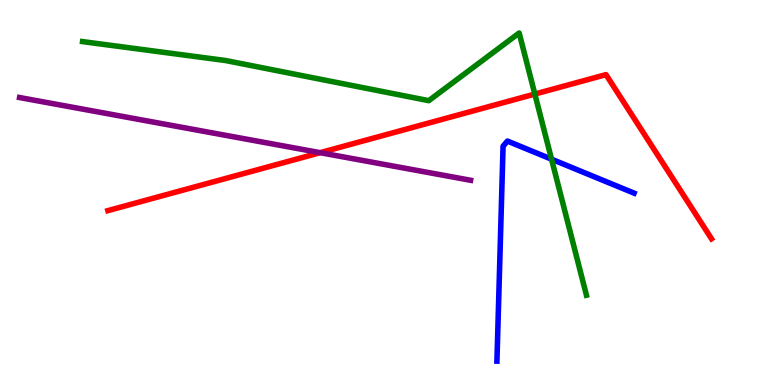[{'lines': ['blue', 'red'], 'intersections': []}, {'lines': ['green', 'red'], 'intersections': [{'x': 6.9, 'y': 7.56}]}, {'lines': ['purple', 'red'], 'intersections': [{'x': 4.13, 'y': 6.03}]}, {'lines': ['blue', 'green'], 'intersections': [{'x': 7.12, 'y': 5.86}]}, {'lines': ['blue', 'purple'], 'intersections': []}, {'lines': ['green', 'purple'], 'intersections': []}]